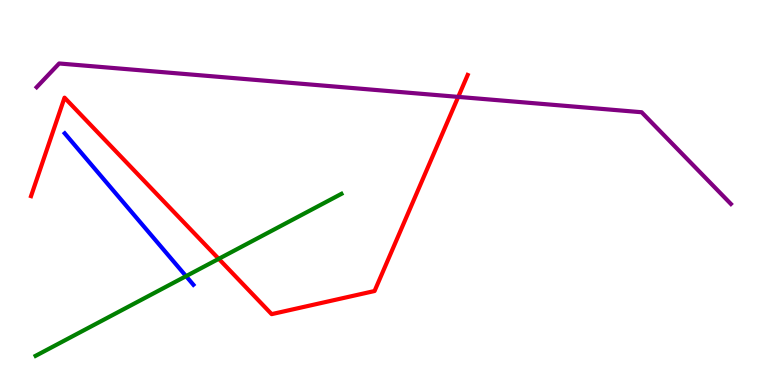[{'lines': ['blue', 'red'], 'intersections': []}, {'lines': ['green', 'red'], 'intersections': [{'x': 2.82, 'y': 3.28}]}, {'lines': ['purple', 'red'], 'intersections': [{'x': 5.91, 'y': 7.48}]}, {'lines': ['blue', 'green'], 'intersections': [{'x': 2.4, 'y': 2.83}]}, {'lines': ['blue', 'purple'], 'intersections': []}, {'lines': ['green', 'purple'], 'intersections': []}]